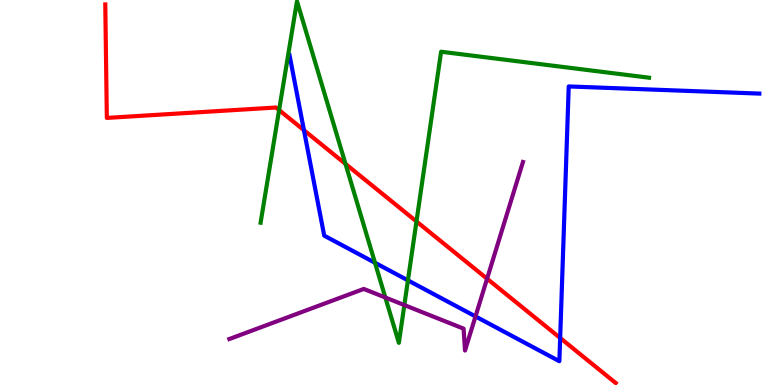[{'lines': ['blue', 'red'], 'intersections': [{'x': 3.92, 'y': 6.62}, {'x': 7.23, 'y': 1.22}]}, {'lines': ['green', 'red'], 'intersections': [{'x': 3.6, 'y': 7.14}, {'x': 4.46, 'y': 5.74}, {'x': 5.37, 'y': 4.25}]}, {'lines': ['purple', 'red'], 'intersections': [{'x': 6.28, 'y': 2.76}]}, {'lines': ['blue', 'green'], 'intersections': [{'x': 4.84, 'y': 3.18}, {'x': 5.26, 'y': 2.72}]}, {'lines': ['blue', 'purple'], 'intersections': [{'x': 6.14, 'y': 1.78}]}, {'lines': ['green', 'purple'], 'intersections': [{'x': 4.97, 'y': 2.27}, {'x': 5.22, 'y': 2.08}]}]